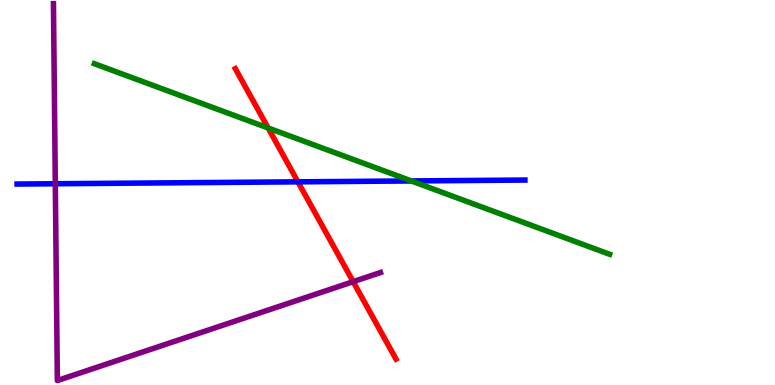[{'lines': ['blue', 'red'], 'intersections': [{'x': 3.84, 'y': 5.28}]}, {'lines': ['green', 'red'], 'intersections': [{'x': 3.46, 'y': 6.68}]}, {'lines': ['purple', 'red'], 'intersections': [{'x': 4.56, 'y': 2.68}]}, {'lines': ['blue', 'green'], 'intersections': [{'x': 5.31, 'y': 5.3}]}, {'lines': ['blue', 'purple'], 'intersections': [{'x': 0.714, 'y': 5.23}]}, {'lines': ['green', 'purple'], 'intersections': []}]